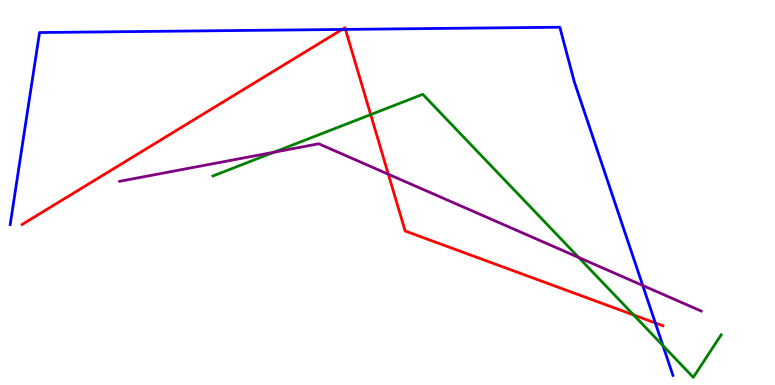[{'lines': ['blue', 'red'], 'intersections': [{'x': 4.41, 'y': 9.24}, {'x': 4.46, 'y': 9.24}, {'x': 8.46, 'y': 1.61}]}, {'lines': ['green', 'red'], 'intersections': [{'x': 4.78, 'y': 7.02}, {'x': 8.18, 'y': 1.82}]}, {'lines': ['purple', 'red'], 'intersections': [{'x': 5.01, 'y': 5.47}]}, {'lines': ['blue', 'green'], 'intersections': [{'x': 8.55, 'y': 1.02}]}, {'lines': ['blue', 'purple'], 'intersections': [{'x': 8.29, 'y': 2.58}]}, {'lines': ['green', 'purple'], 'intersections': [{'x': 3.54, 'y': 6.05}, {'x': 7.47, 'y': 3.31}]}]